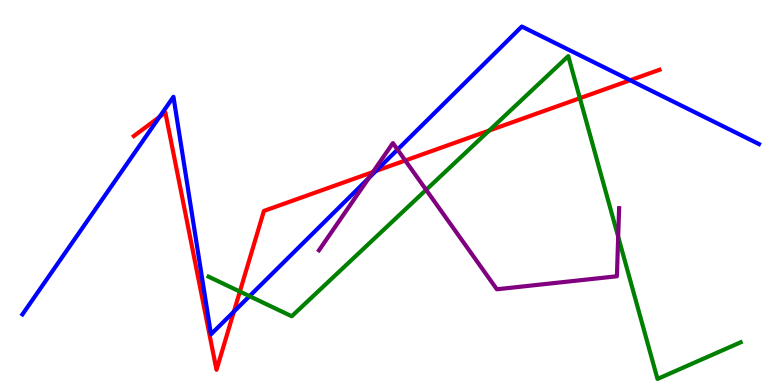[{'lines': ['blue', 'red'], 'intersections': [{'x': 2.06, 'y': 6.96}, {'x': 3.02, 'y': 1.91}, {'x': 4.85, 'y': 5.56}, {'x': 8.13, 'y': 7.92}]}, {'lines': ['green', 'red'], 'intersections': [{'x': 3.1, 'y': 2.43}, {'x': 6.31, 'y': 6.61}, {'x': 7.48, 'y': 7.45}]}, {'lines': ['purple', 'red'], 'intersections': [{'x': 4.81, 'y': 5.53}, {'x': 5.23, 'y': 5.83}]}, {'lines': ['blue', 'green'], 'intersections': [{'x': 3.22, 'y': 2.31}]}, {'lines': ['blue', 'purple'], 'intersections': [{'x': 4.76, 'y': 5.38}, {'x': 5.13, 'y': 6.11}]}, {'lines': ['green', 'purple'], 'intersections': [{'x': 5.5, 'y': 5.07}, {'x': 7.98, 'y': 3.85}]}]